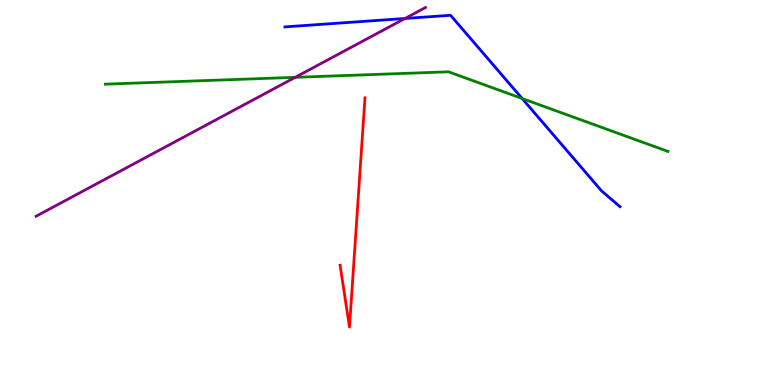[{'lines': ['blue', 'red'], 'intersections': []}, {'lines': ['green', 'red'], 'intersections': []}, {'lines': ['purple', 'red'], 'intersections': []}, {'lines': ['blue', 'green'], 'intersections': [{'x': 6.74, 'y': 7.44}]}, {'lines': ['blue', 'purple'], 'intersections': [{'x': 5.23, 'y': 9.52}]}, {'lines': ['green', 'purple'], 'intersections': [{'x': 3.81, 'y': 7.99}]}]